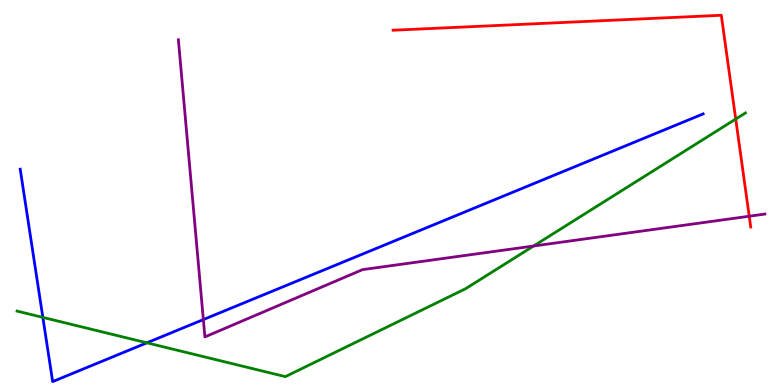[{'lines': ['blue', 'red'], 'intersections': []}, {'lines': ['green', 'red'], 'intersections': [{'x': 9.49, 'y': 6.91}]}, {'lines': ['purple', 'red'], 'intersections': [{'x': 9.67, 'y': 4.38}]}, {'lines': ['blue', 'green'], 'intersections': [{'x': 0.553, 'y': 1.76}, {'x': 1.9, 'y': 1.1}]}, {'lines': ['blue', 'purple'], 'intersections': [{'x': 2.62, 'y': 1.7}]}, {'lines': ['green', 'purple'], 'intersections': [{'x': 6.89, 'y': 3.61}]}]